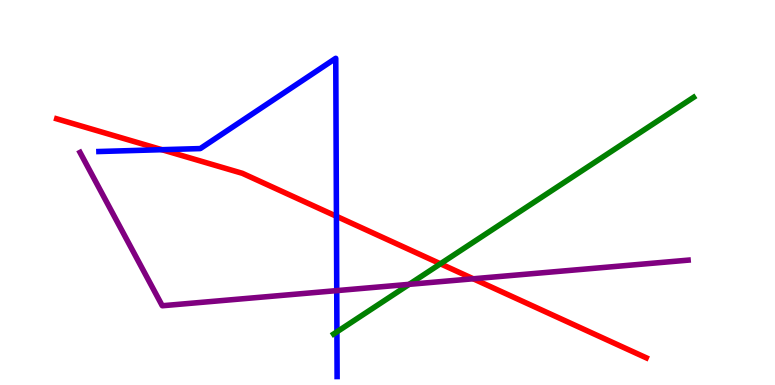[{'lines': ['blue', 'red'], 'intersections': [{'x': 2.09, 'y': 6.11}, {'x': 4.34, 'y': 4.38}]}, {'lines': ['green', 'red'], 'intersections': [{'x': 5.68, 'y': 3.15}]}, {'lines': ['purple', 'red'], 'intersections': [{'x': 6.11, 'y': 2.76}]}, {'lines': ['blue', 'green'], 'intersections': [{'x': 4.35, 'y': 1.38}]}, {'lines': ['blue', 'purple'], 'intersections': [{'x': 4.35, 'y': 2.45}]}, {'lines': ['green', 'purple'], 'intersections': [{'x': 5.28, 'y': 2.61}]}]